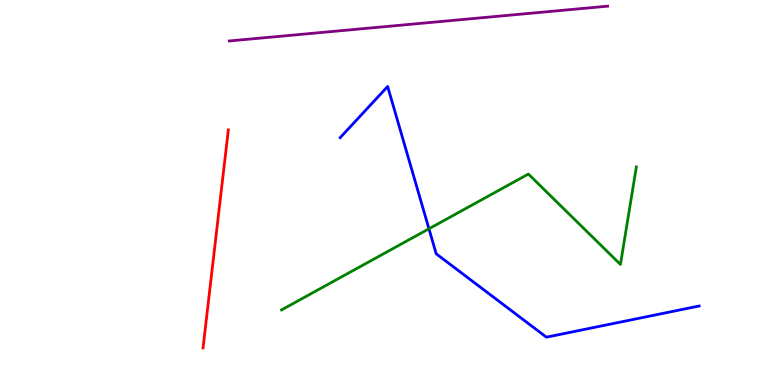[{'lines': ['blue', 'red'], 'intersections': []}, {'lines': ['green', 'red'], 'intersections': []}, {'lines': ['purple', 'red'], 'intersections': []}, {'lines': ['blue', 'green'], 'intersections': [{'x': 5.53, 'y': 4.06}]}, {'lines': ['blue', 'purple'], 'intersections': []}, {'lines': ['green', 'purple'], 'intersections': []}]